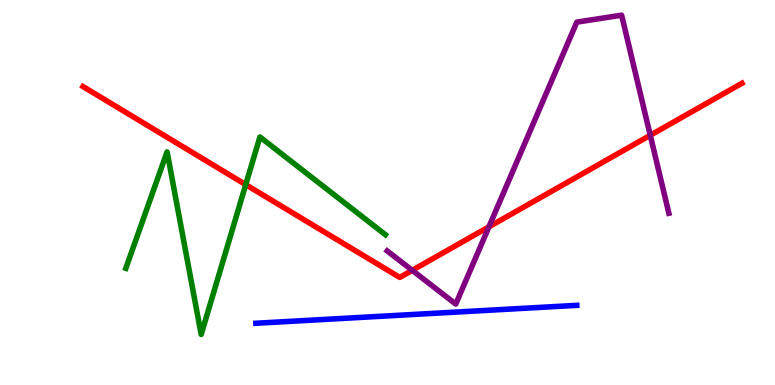[{'lines': ['blue', 'red'], 'intersections': []}, {'lines': ['green', 'red'], 'intersections': [{'x': 3.17, 'y': 5.2}]}, {'lines': ['purple', 'red'], 'intersections': [{'x': 5.32, 'y': 2.98}, {'x': 6.31, 'y': 4.11}, {'x': 8.39, 'y': 6.49}]}, {'lines': ['blue', 'green'], 'intersections': []}, {'lines': ['blue', 'purple'], 'intersections': []}, {'lines': ['green', 'purple'], 'intersections': []}]